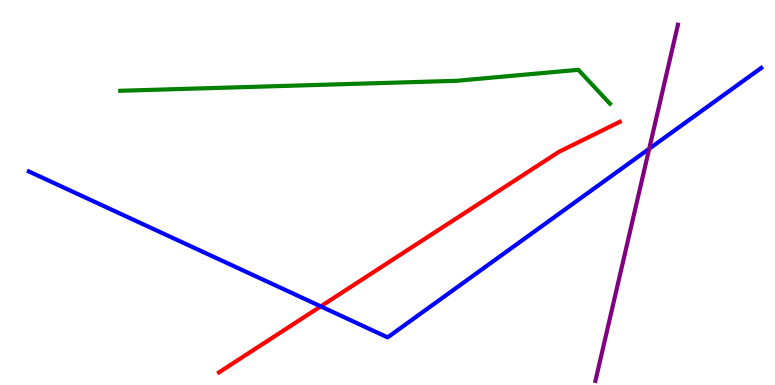[{'lines': ['blue', 'red'], 'intersections': [{'x': 4.14, 'y': 2.04}]}, {'lines': ['green', 'red'], 'intersections': []}, {'lines': ['purple', 'red'], 'intersections': []}, {'lines': ['blue', 'green'], 'intersections': []}, {'lines': ['blue', 'purple'], 'intersections': [{'x': 8.38, 'y': 6.14}]}, {'lines': ['green', 'purple'], 'intersections': []}]